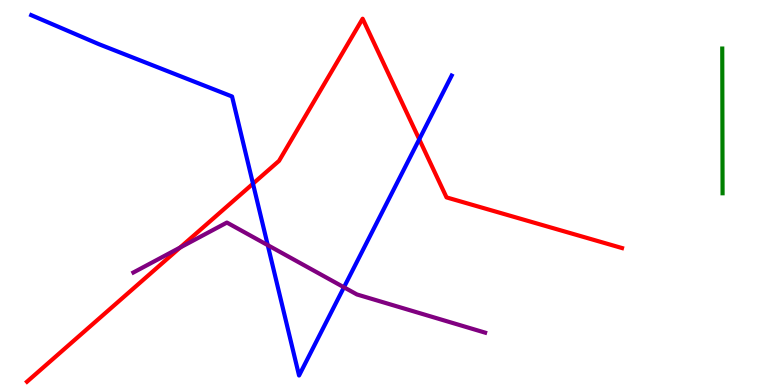[{'lines': ['blue', 'red'], 'intersections': [{'x': 3.26, 'y': 5.23}, {'x': 5.41, 'y': 6.38}]}, {'lines': ['green', 'red'], 'intersections': []}, {'lines': ['purple', 'red'], 'intersections': [{'x': 2.32, 'y': 3.57}]}, {'lines': ['blue', 'green'], 'intersections': []}, {'lines': ['blue', 'purple'], 'intersections': [{'x': 3.45, 'y': 3.63}, {'x': 4.44, 'y': 2.54}]}, {'lines': ['green', 'purple'], 'intersections': []}]